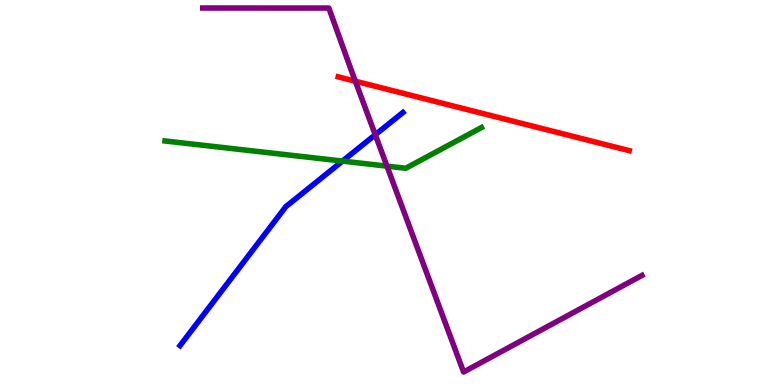[{'lines': ['blue', 'red'], 'intersections': []}, {'lines': ['green', 'red'], 'intersections': []}, {'lines': ['purple', 'red'], 'intersections': [{'x': 4.59, 'y': 7.89}]}, {'lines': ['blue', 'green'], 'intersections': [{'x': 4.42, 'y': 5.82}]}, {'lines': ['blue', 'purple'], 'intersections': [{'x': 4.84, 'y': 6.5}]}, {'lines': ['green', 'purple'], 'intersections': [{'x': 4.99, 'y': 5.68}]}]